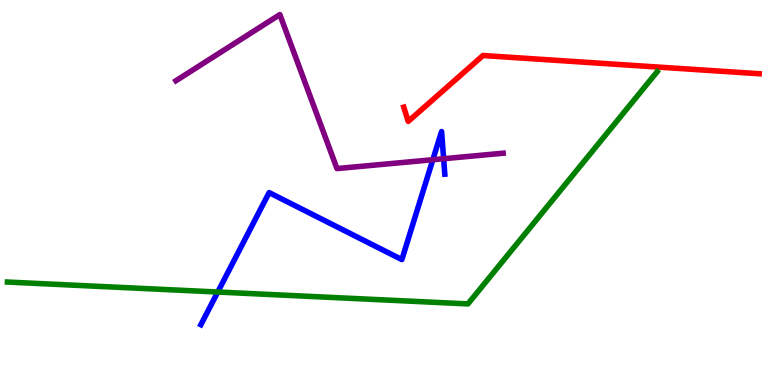[{'lines': ['blue', 'red'], 'intersections': []}, {'lines': ['green', 'red'], 'intersections': []}, {'lines': ['purple', 'red'], 'intersections': []}, {'lines': ['blue', 'green'], 'intersections': [{'x': 2.81, 'y': 2.41}]}, {'lines': ['blue', 'purple'], 'intersections': [{'x': 5.59, 'y': 5.85}, {'x': 5.72, 'y': 5.88}]}, {'lines': ['green', 'purple'], 'intersections': []}]